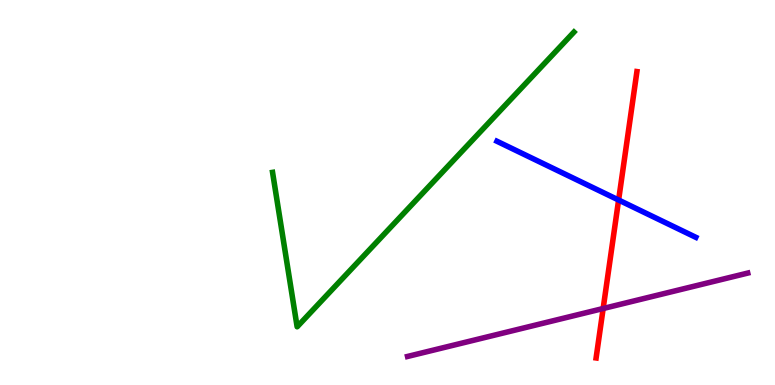[{'lines': ['blue', 'red'], 'intersections': [{'x': 7.98, 'y': 4.8}]}, {'lines': ['green', 'red'], 'intersections': []}, {'lines': ['purple', 'red'], 'intersections': [{'x': 7.78, 'y': 1.99}]}, {'lines': ['blue', 'green'], 'intersections': []}, {'lines': ['blue', 'purple'], 'intersections': []}, {'lines': ['green', 'purple'], 'intersections': []}]